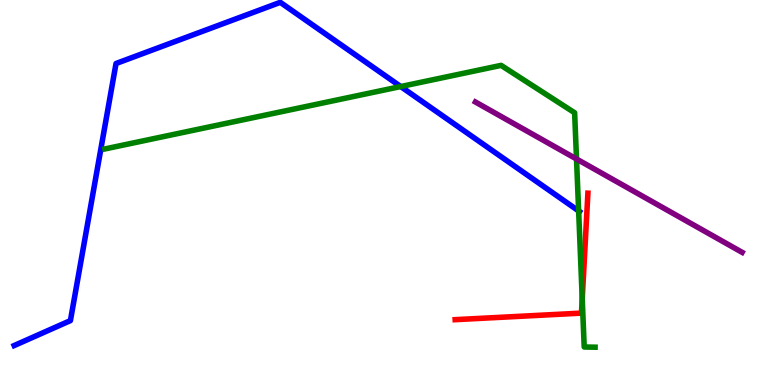[{'lines': ['blue', 'red'], 'intersections': []}, {'lines': ['green', 'red'], 'intersections': [{'x': 7.51, 'y': 2.24}]}, {'lines': ['purple', 'red'], 'intersections': []}, {'lines': ['blue', 'green'], 'intersections': [{'x': 5.17, 'y': 7.75}, {'x': 7.47, 'y': 4.52}]}, {'lines': ['blue', 'purple'], 'intersections': []}, {'lines': ['green', 'purple'], 'intersections': [{'x': 7.44, 'y': 5.87}]}]